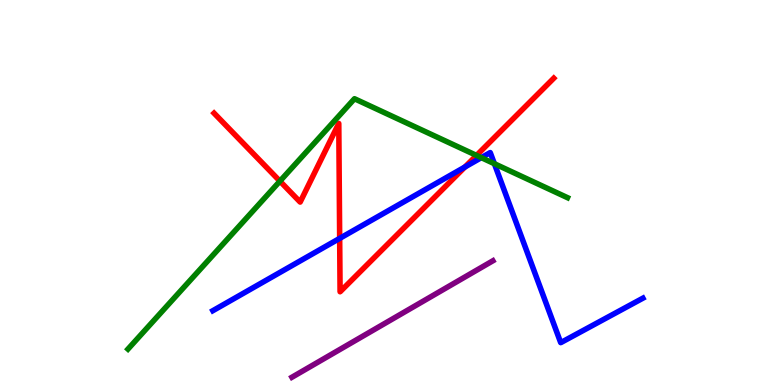[{'lines': ['blue', 'red'], 'intersections': [{'x': 4.38, 'y': 3.81}, {'x': 6.0, 'y': 5.66}]}, {'lines': ['green', 'red'], 'intersections': [{'x': 3.61, 'y': 5.29}, {'x': 6.15, 'y': 5.96}]}, {'lines': ['purple', 'red'], 'intersections': []}, {'lines': ['blue', 'green'], 'intersections': [{'x': 6.21, 'y': 5.91}, {'x': 6.38, 'y': 5.75}]}, {'lines': ['blue', 'purple'], 'intersections': []}, {'lines': ['green', 'purple'], 'intersections': []}]